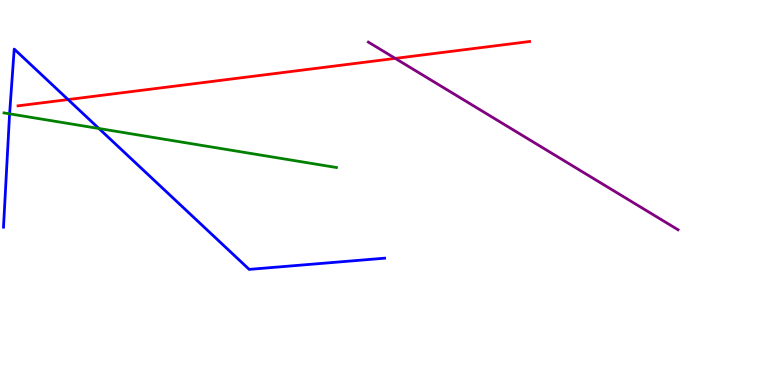[{'lines': ['blue', 'red'], 'intersections': [{'x': 0.878, 'y': 7.41}]}, {'lines': ['green', 'red'], 'intersections': []}, {'lines': ['purple', 'red'], 'intersections': [{'x': 5.1, 'y': 8.48}]}, {'lines': ['blue', 'green'], 'intersections': [{'x': 0.124, 'y': 7.04}, {'x': 1.28, 'y': 6.66}]}, {'lines': ['blue', 'purple'], 'intersections': []}, {'lines': ['green', 'purple'], 'intersections': []}]